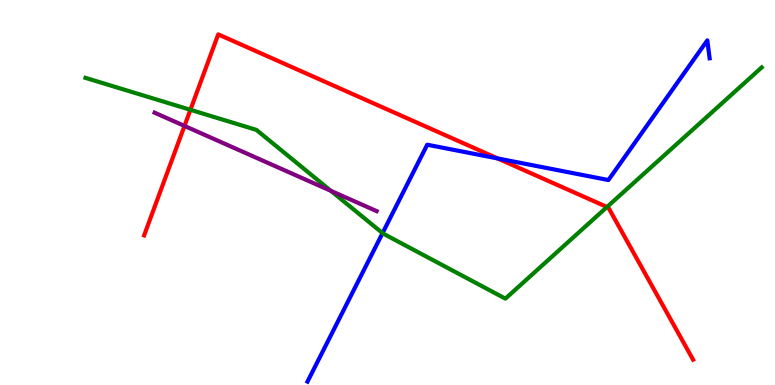[{'lines': ['blue', 'red'], 'intersections': [{'x': 6.42, 'y': 5.88}]}, {'lines': ['green', 'red'], 'intersections': [{'x': 2.46, 'y': 7.15}, {'x': 7.83, 'y': 4.62}]}, {'lines': ['purple', 'red'], 'intersections': [{'x': 2.38, 'y': 6.73}]}, {'lines': ['blue', 'green'], 'intersections': [{'x': 4.94, 'y': 3.94}]}, {'lines': ['blue', 'purple'], 'intersections': []}, {'lines': ['green', 'purple'], 'intersections': [{'x': 4.27, 'y': 5.04}]}]